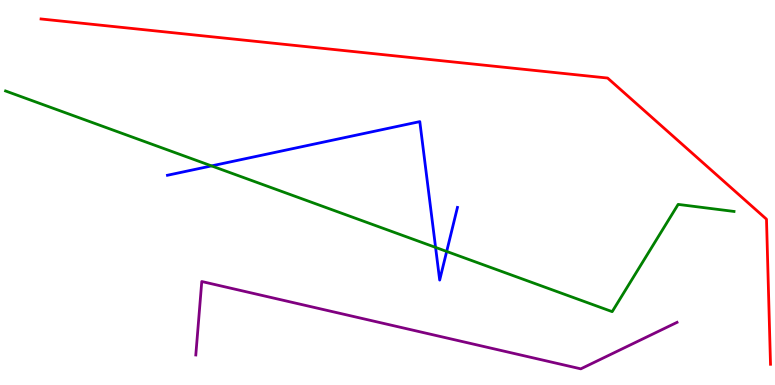[{'lines': ['blue', 'red'], 'intersections': []}, {'lines': ['green', 'red'], 'intersections': []}, {'lines': ['purple', 'red'], 'intersections': []}, {'lines': ['blue', 'green'], 'intersections': [{'x': 2.73, 'y': 5.69}, {'x': 5.62, 'y': 3.57}, {'x': 5.76, 'y': 3.47}]}, {'lines': ['blue', 'purple'], 'intersections': []}, {'lines': ['green', 'purple'], 'intersections': []}]